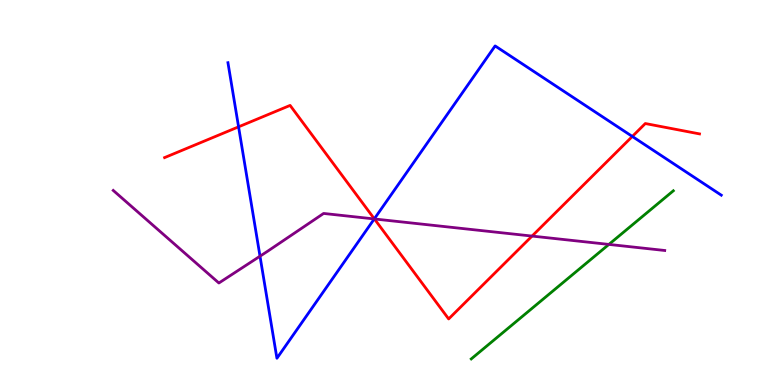[{'lines': ['blue', 'red'], 'intersections': [{'x': 3.08, 'y': 6.71}, {'x': 4.83, 'y': 4.32}, {'x': 8.16, 'y': 6.46}]}, {'lines': ['green', 'red'], 'intersections': []}, {'lines': ['purple', 'red'], 'intersections': [{'x': 4.83, 'y': 4.31}, {'x': 6.87, 'y': 3.87}]}, {'lines': ['blue', 'green'], 'intersections': []}, {'lines': ['blue', 'purple'], 'intersections': [{'x': 3.35, 'y': 3.35}, {'x': 4.83, 'y': 4.31}]}, {'lines': ['green', 'purple'], 'intersections': [{'x': 7.86, 'y': 3.65}]}]